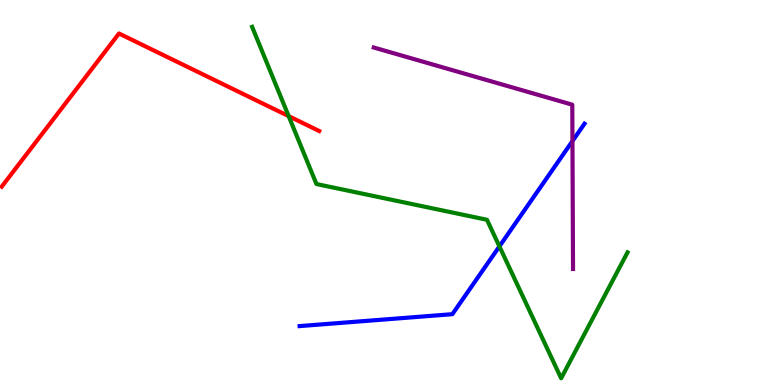[{'lines': ['blue', 'red'], 'intersections': []}, {'lines': ['green', 'red'], 'intersections': [{'x': 3.72, 'y': 6.98}]}, {'lines': ['purple', 'red'], 'intersections': []}, {'lines': ['blue', 'green'], 'intersections': [{'x': 6.44, 'y': 3.6}]}, {'lines': ['blue', 'purple'], 'intersections': [{'x': 7.39, 'y': 6.34}]}, {'lines': ['green', 'purple'], 'intersections': []}]